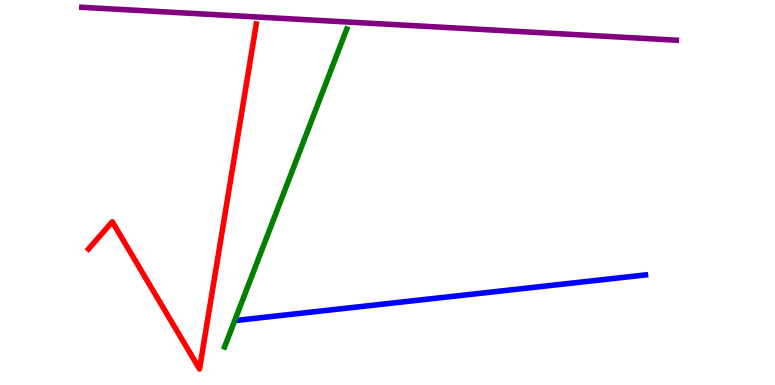[{'lines': ['blue', 'red'], 'intersections': []}, {'lines': ['green', 'red'], 'intersections': []}, {'lines': ['purple', 'red'], 'intersections': []}, {'lines': ['blue', 'green'], 'intersections': []}, {'lines': ['blue', 'purple'], 'intersections': []}, {'lines': ['green', 'purple'], 'intersections': []}]